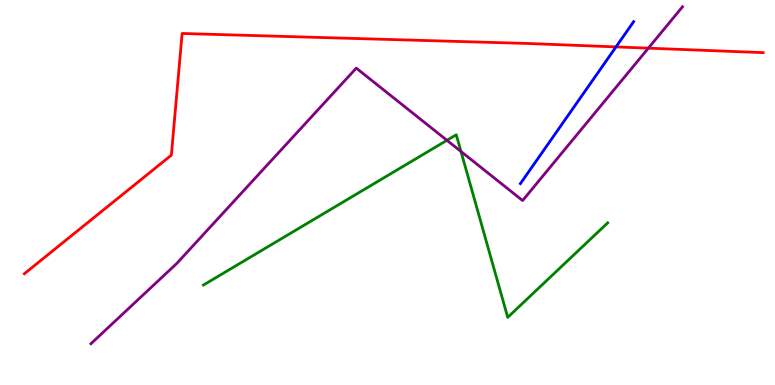[{'lines': ['blue', 'red'], 'intersections': [{'x': 7.95, 'y': 8.78}]}, {'lines': ['green', 'red'], 'intersections': []}, {'lines': ['purple', 'red'], 'intersections': [{'x': 8.37, 'y': 8.75}]}, {'lines': ['blue', 'green'], 'intersections': []}, {'lines': ['blue', 'purple'], 'intersections': []}, {'lines': ['green', 'purple'], 'intersections': [{'x': 5.77, 'y': 6.36}, {'x': 5.95, 'y': 6.07}]}]